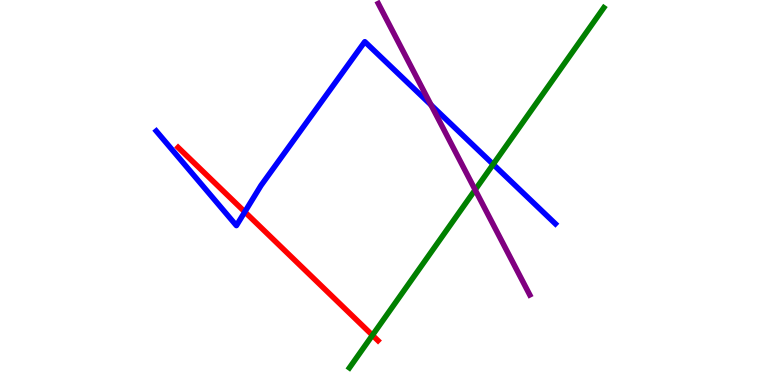[{'lines': ['blue', 'red'], 'intersections': [{'x': 3.16, 'y': 4.5}]}, {'lines': ['green', 'red'], 'intersections': [{'x': 4.81, 'y': 1.29}]}, {'lines': ['purple', 'red'], 'intersections': []}, {'lines': ['blue', 'green'], 'intersections': [{'x': 6.36, 'y': 5.73}]}, {'lines': ['blue', 'purple'], 'intersections': [{'x': 5.56, 'y': 7.27}]}, {'lines': ['green', 'purple'], 'intersections': [{'x': 6.13, 'y': 5.07}]}]